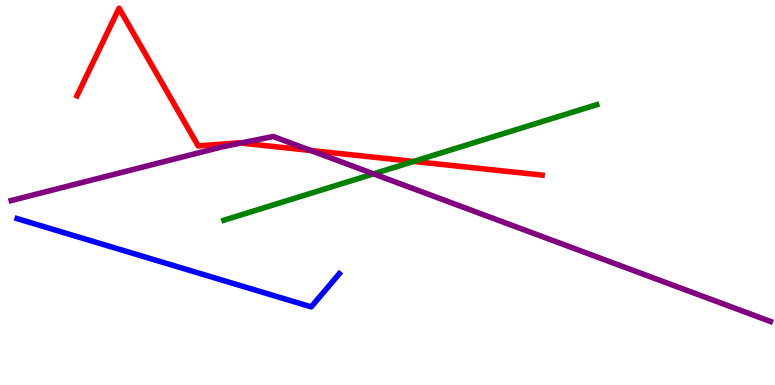[{'lines': ['blue', 'red'], 'intersections': []}, {'lines': ['green', 'red'], 'intersections': [{'x': 5.34, 'y': 5.81}]}, {'lines': ['purple', 'red'], 'intersections': [{'x': 3.11, 'y': 6.28}, {'x': 4.01, 'y': 6.09}]}, {'lines': ['blue', 'green'], 'intersections': []}, {'lines': ['blue', 'purple'], 'intersections': []}, {'lines': ['green', 'purple'], 'intersections': [{'x': 4.82, 'y': 5.48}]}]